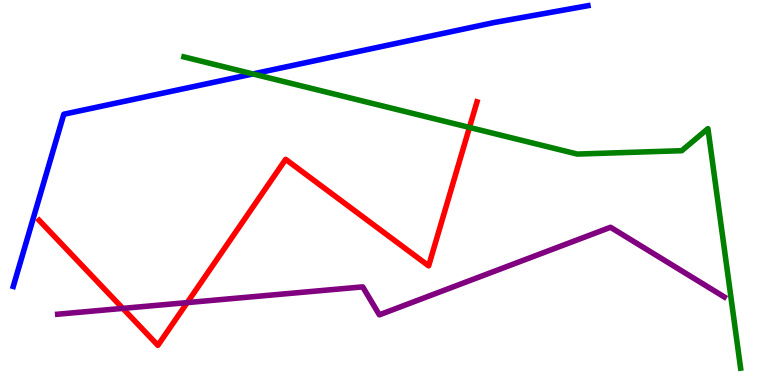[{'lines': ['blue', 'red'], 'intersections': []}, {'lines': ['green', 'red'], 'intersections': [{'x': 6.06, 'y': 6.69}]}, {'lines': ['purple', 'red'], 'intersections': [{'x': 1.58, 'y': 1.99}, {'x': 2.42, 'y': 2.14}]}, {'lines': ['blue', 'green'], 'intersections': [{'x': 3.26, 'y': 8.08}]}, {'lines': ['blue', 'purple'], 'intersections': []}, {'lines': ['green', 'purple'], 'intersections': []}]